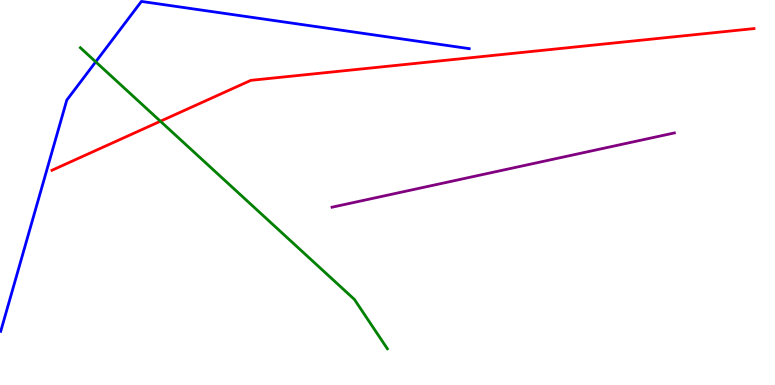[{'lines': ['blue', 'red'], 'intersections': []}, {'lines': ['green', 'red'], 'intersections': [{'x': 2.07, 'y': 6.85}]}, {'lines': ['purple', 'red'], 'intersections': []}, {'lines': ['blue', 'green'], 'intersections': [{'x': 1.24, 'y': 8.39}]}, {'lines': ['blue', 'purple'], 'intersections': []}, {'lines': ['green', 'purple'], 'intersections': []}]